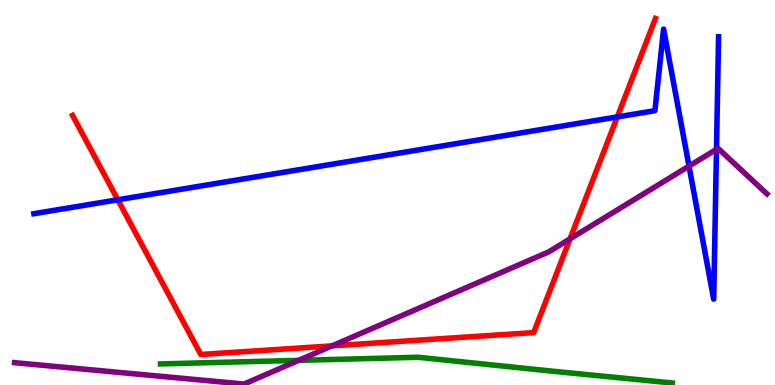[{'lines': ['blue', 'red'], 'intersections': [{'x': 1.52, 'y': 4.81}, {'x': 7.97, 'y': 6.96}]}, {'lines': ['green', 'red'], 'intersections': []}, {'lines': ['purple', 'red'], 'intersections': [{'x': 4.29, 'y': 1.02}, {'x': 7.36, 'y': 3.8}]}, {'lines': ['blue', 'green'], 'intersections': []}, {'lines': ['blue', 'purple'], 'intersections': [{'x': 8.89, 'y': 5.69}, {'x': 9.24, 'y': 6.12}]}, {'lines': ['green', 'purple'], 'intersections': [{'x': 3.85, 'y': 0.64}]}]